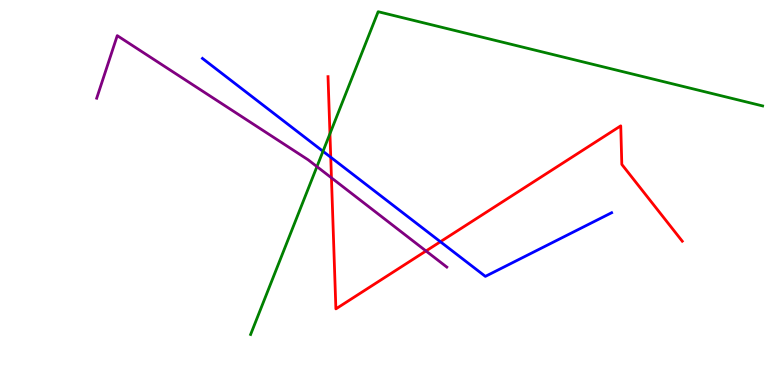[{'lines': ['blue', 'red'], 'intersections': [{'x': 4.27, 'y': 5.92}, {'x': 5.68, 'y': 3.72}]}, {'lines': ['green', 'red'], 'intersections': [{'x': 4.26, 'y': 6.53}]}, {'lines': ['purple', 'red'], 'intersections': [{'x': 4.28, 'y': 5.38}, {'x': 5.5, 'y': 3.48}]}, {'lines': ['blue', 'green'], 'intersections': [{'x': 4.17, 'y': 6.07}]}, {'lines': ['blue', 'purple'], 'intersections': []}, {'lines': ['green', 'purple'], 'intersections': [{'x': 4.09, 'y': 5.67}]}]